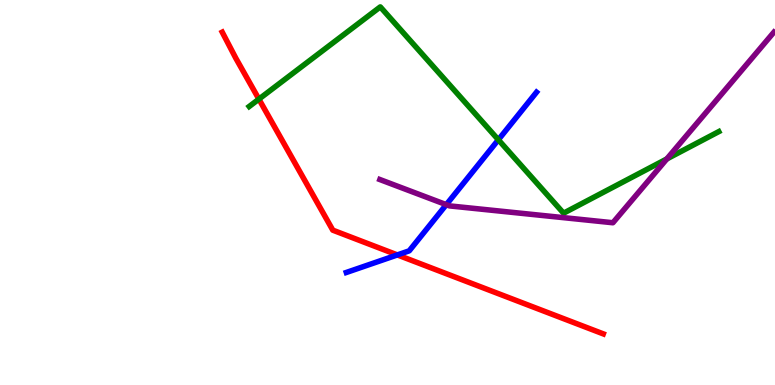[{'lines': ['blue', 'red'], 'intersections': [{'x': 5.13, 'y': 3.38}]}, {'lines': ['green', 'red'], 'intersections': [{'x': 3.34, 'y': 7.43}]}, {'lines': ['purple', 'red'], 'intersections': []}, {'lines': ['blue', 'green'], 'intersections': [{'x': 6.43, 'y': 6.37}]}, {'lines': ['blue', 'purple'], 'intersections': [{'x': 5.76, 'y': 4.68}]}, {'lines': ['green', 'purple'], 'intersections': [{'x': 8.6, 'y': 5.87}]}]